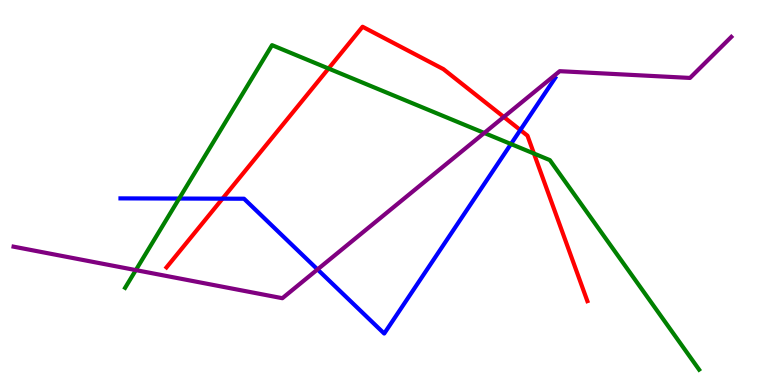[{'lines': ['blue', 'red'], 'intersections': [{'x': 2.87, 'y': 4.84}, {'x': 6.71, 'y': 6.62}]}, {'lines': ['green', 'red'], 'intersections': [{'x': 4.24, 'y': 8.22}, {'x': 6.89, 'y': 6.01}]}, {'lines': ['purple', 'red'], 'intersections': [{'x': 6.5, 'y': 6.96}]}, {'lines': ['blue', 'green'], 'intersections': [{'x': 2.31, 'y': 4.84}, {'x': 6.59, 'y': 6.26}]}, {'lines': ['blue', 'purple'], 'intersections': [{'x': 4.1, 'y': 3.0}]}, {'lines': ['green', 'purple'], 'intersections': [{'x': 1.75, 'y': 2.98}, {'x': 6.25, 'y': 6.55}]}]